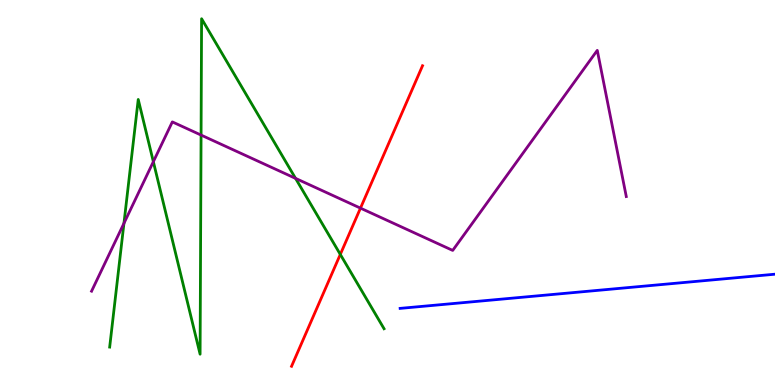[{'lines': ['blue', 'red'], 'intersections': []}, {'lines': ['green', 'red'], 'intersections': [{'x': 4.39, 'y': 3.39}]}, {'lines': ['purple', 'red'], 'intersections': [{'x': 4.65, 'y': 4.59}]}, {'lines': ['blue', 'green'], 'intersections': []}, {'lines': ['blue', 'purple'], 'intersections': []}, {'lines': ['green', 'purple'], 'intersections': [{'x': 1.6, 'y': 4.2}, {'x': 1.98, 'y': 5.8}, {'x': 2.59, 'y': 6.49}, {'x': 3.81, 'y': 5.37}]}]